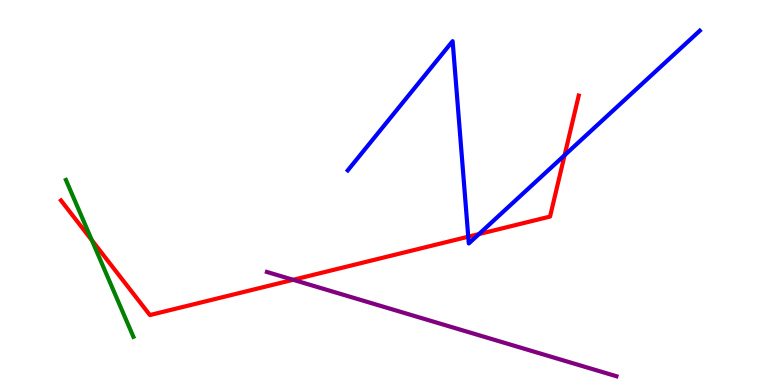[{'lines': ['blue', 'red'], 'intersections': [{'x': 6.04, 'y': 3.85}, {'x': 6.18, 'y': 3.92}, {'x': 7.29, 'y': 5.97}]}, {'lines': ['green', 'red'], 'intersections': [{'x': 1.19, 'y': 3.76}]}, {'lines': ['purple', 'red'], 'intersections': [{'x': 3.78, 'y': 2.73}]}, {'lines': ['blue', 'green'], 'intersections': []}, {'lines': ['blue', 'purple'], 'intersections': []}, {'lines': ['green', 'purple'], 'intersections': []}]